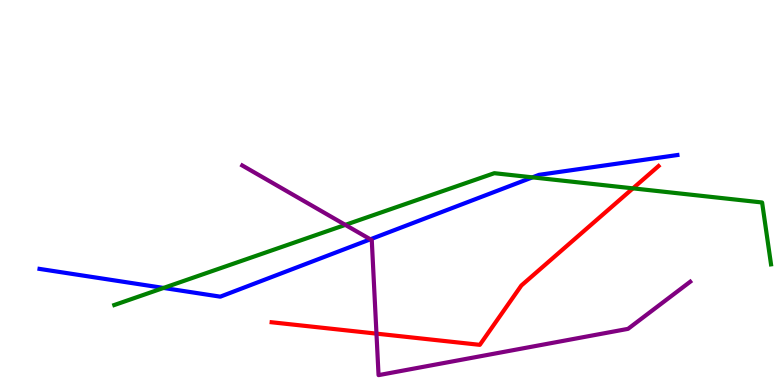[{'lines': ['blue', 'red'], 'intersections': []}, {'lines': ['green', 'red'], 'intersections': [{'x': 8.17, 'y': 5.11}]}, {'lines': ['purple', 'red'], 'intersections': [{'x': 4.86, 'y': 1.33}]}, {'lines': ['blue', 'green'], 'intersections': [{'x': 2.11, 'y': 2.52}, {'x': 6.87, 'y': 5.39}]}, {'lines': ['blue', 'purple'], 'intersections': [{'x': 4.78, 'y': 3.78}]}, {'lines': ['green', 'purple'], 'intersections': [{'x': 4.46, 'y': 4.16}]}]